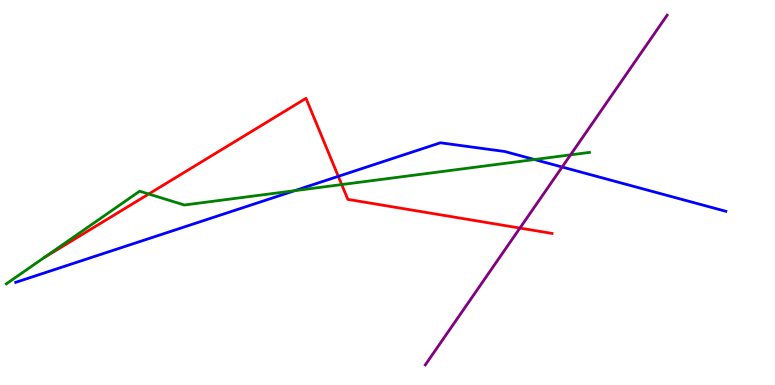[{'lines': ['blue', 'red'], 'intersections': [{'x': 4.37, 'y': 5.42}]}, {'lines': ['green', 'red'], 'intersections': [{'x': 1.92, 'y': 4.96}, {'x': 4.41, 'y': 5.21}]}, {'lines': ['purple', 'red'], 'intersections': [{'x': 6.71, 'y': 4.08}]}, {'lines': ['blue', 'green'], 'intersections': [{'x': 3.8, 'y': 5.05}, {'x': 6.9, 'y': 5.86}]}, {'lines': ['blue', 'purple'], 'intersections': [{'x': 7.25, 'y': 5.66}]}, {'lines': ['green', 'purple'], 'intersections': [{'x': 7.36, 'y': 5.98}]}]